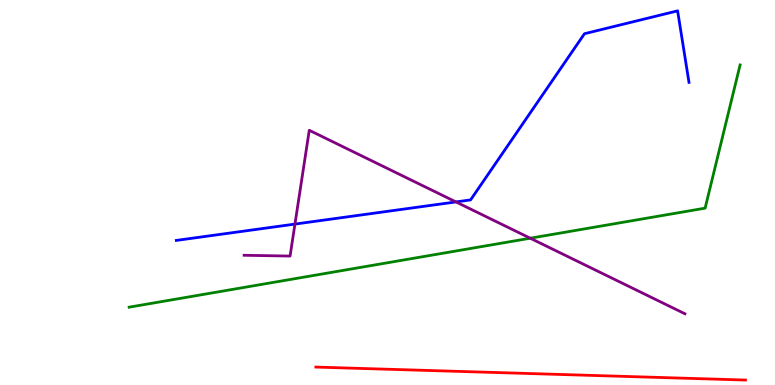[{'lines': ['blue', 'red'], 'intersections': []}, {'lines': ['green', 'red'], 'intersections': []}, {'lines': ['purple', 'red'], 'intersections': []}, {'lines': ['blue', 'green'], 'intersections': []}, {'lines': ['blue', 'purple'], 'intersections': [{'x': 3.81, 'y': 4.18}, {'x': 5.88, 'y': 4.76}]}, {'lines': ['green', 'purple'], 'intersections': [{'x': 6.84, 'y': 3.81}]}]